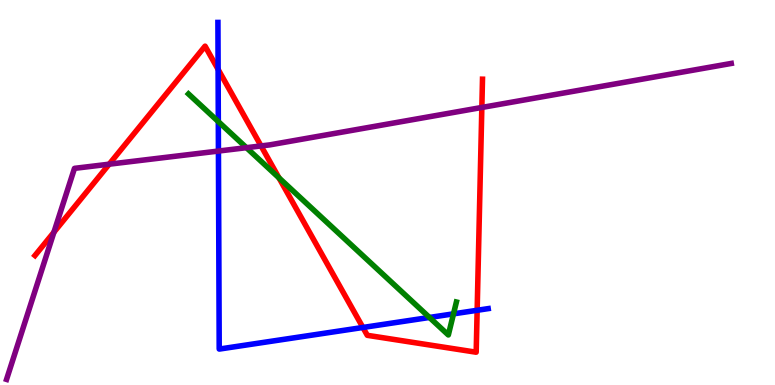[{'lines': ['blue', 'red'], 'intersections': [{'x': 2.81, 'y': 8.2}, {'x': 4.68, 'y': 1.49}, {'x': 6.16, 'y': 1.94}]}, {'lines': ['green', 'red'], 'intersections': [{'x': 3.6, 'y': 5.38}]}, {'lines': ['purple', 'red'], 'intersections': [{'x': 0.696, 'y': 3.97}, {'x': 1.41, 'y': 5.74}, {'x': 3.37, 'y': 6.21}, {'x': 6.22, 'y': 7.21}]}, {'lines': ['blue', 'green'], 'intersections': [{'x': 2.82, 'y': 6.84}, {'x': 5.54, 'y': 1.75}, {'x': 5.85, 'y': 1.85}]}, {'lines': ['blue', 'purple'], 'intersections': [{'x': 2.82, 'y': 6.08}]}, {'lines': ['green', 'purple'], 'intersections': [{'x': 3.18, 'y': 6.16}]}]